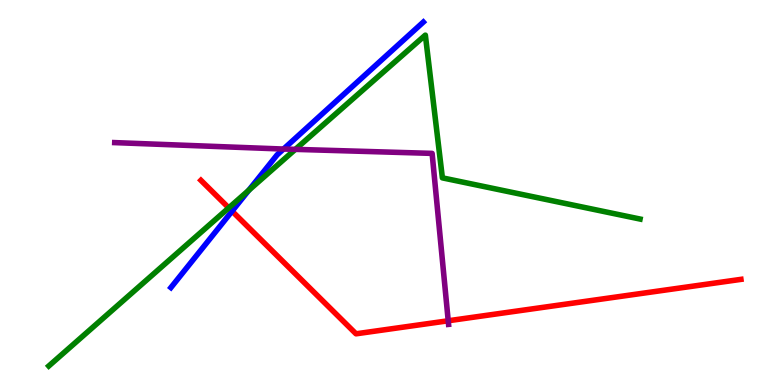[{'lines': ['blue', 'red'], 'intersections': [{'x': 2.99, 'y': 4.52}]}, {'lines': ['green', 'red'], 'intersections': [{'x': 2.95, 'y': 4.6}]}, {'lines': ['purple', 'red'], 'intersections': [{'x': 5.78, 'y': 1.67}]}, {'lines': ['blue', 'green'], 'intersections': [{'x': 3.21, 'y': 5.06}]}, {'lines': ['blue', 'purple'], 'intersections': [{'x': 3.66, 'y': 6.13}]}, {'lines': ['green', 'purple'], 'intersections': [{'x': 3.81, 'y': 6.12}]}]